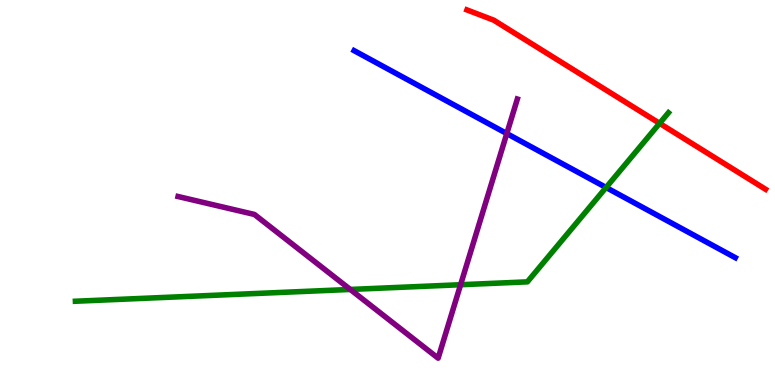[{'lines': ['blue', 'red'], 'intersections': []}, {'lines': ['green', 'red'], 'intersections': [{'x': 8.51, 'y': 6.8}]}, {'lines': ['purple', 'red'], 'intersections': []}, {'lines': ['blue', 'green'], 'intersections': [{'x': 7.82, 'y': 5.13}]}, {'lines': ['blue', 'purple'], 'intersections': [{'x': 6.54, 'y': 6.53}]}, {'lines': ['green', 'purple'], 'intersections': [{'x': 4.52, 'y': 2.48}, {'x': 5.94, 'y': 2.6}]}]